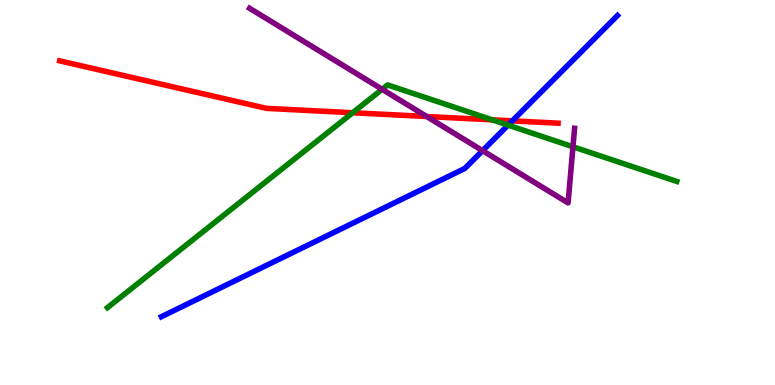[{'lines': ['blue', 'red'], 'intersections': [{'x': 6.61, 'y': 6.86}]}, {'lines': ['green', 'red'], 'intersections': [{'x': 4.55, 'y': 7.07}, {'x': 6.35, 'y': 6.89}]}, {'lines': ['purple', 'red'], 'intersections': [{'x': 5.51, 'y': 6.97}]}, {'lines': ['blue', 'green'], 'intersections': [{'x': 6.56, 'y': 6.75}]}, {'lines': ['blue', 'purple'], 'intersections': [{'x': 6.23, 'y': 6.09}]}, {'lines': ['green', 'purple'], 'intersections': [{'x': 4.93, 'y': 7.68}, {'x': 7.39, 'y': 6.19}]}]